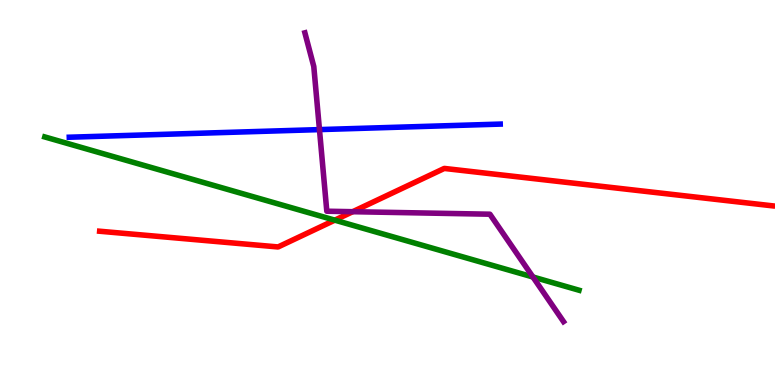[{'lines': ['blue', 'red'], 'intersections': []}, {'lines': ['green', 'red'], 'intersections': [{'x': 4.32, 'y': 4.28}]}, {'lines': ['purple', 'red'], 'intersections': [{'x': 4.55, 'y': 4.5}]}, {'lines': ['blue', 'green'], 'intersections': []}, {'lines': ['blue', 'purple'], 'intersections': [{'x': 4.12, 'y': 6.63}]}, {'lines': ['green', 'purple'], 'intersections': [{'x': 6.88, 'y': 2.81}]}]